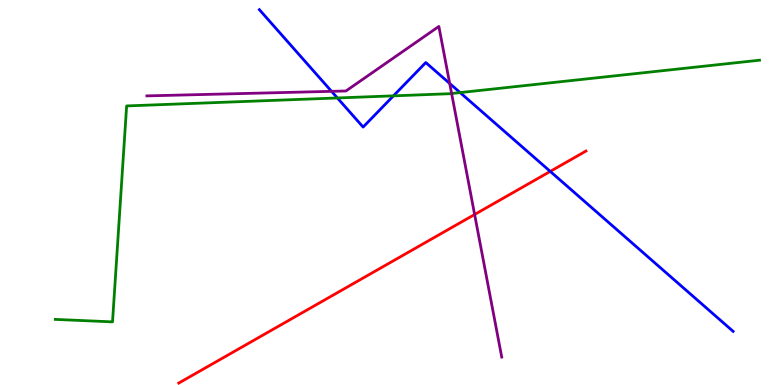[{'lines': ['blue', 'red'], 'intersections': [{'x': 7.1, 'y': 5.55}]}, {'lines': ['green', 'red'], 'intersections': []}, {'lines': ['purple', 'red'], 'intersections': [{'x': 6.12, 'y': 4.43}]}, {'lines': ['blue', 'green'], 'intersections': [{'x': 4.35, 'y': 7.46}, {'x': 5.08, 'y': 7.51}, {'x': 5.94, 'y': 7.6}]}, {'lines': ['blue', 'purple'], 'intersections': [{'x': 4.28, 'y': 7.63}, {'x': 5.8, 'y': 7.83}]}, {'lines': ['green', 'purple'], 'intersections': [{'x': 5.83, 'y': 7.57}]}]